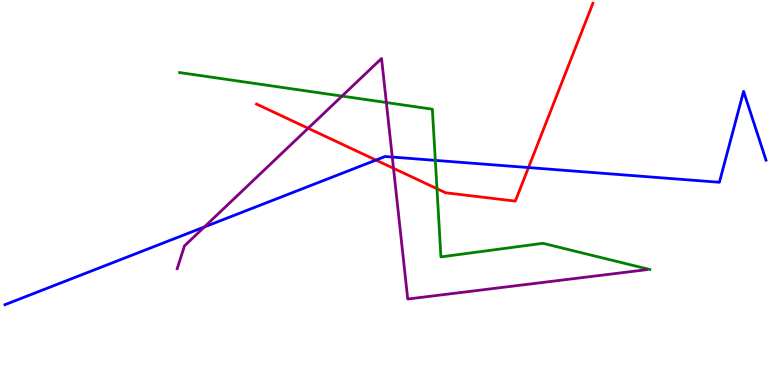[{'lines': ['blue', 'red'], 'intersections': [{'x': 4.85, 'y': 5.84}, {'x': 6.82, 'y': 5.65}]}, {'lines': ['green', 'red'], 'intersections': [{'x': 5.64, 'y': 5.1}]}, {'lines': ['purple', 'red'], 'intersections': [{'x': 3.98, 'y': 6.67}, {'x': 5.08, 'y': 5.63}]}, {'lines': ['blue', 'green'], 'intersections': [{'x': 5.62, 'y': 5.83}]}, {'lines': ['blue', 'purple'], 'intersections': [{'x': 2.64, 'y': 4.1}, {'x': 5.06, 'y': 5.92}]}, {'lines': ['green', 'purple'], 'intersections': [{'x': 4.41, 'y': 7.5}, {'x': 4.99, 'y': 7.34}]}]